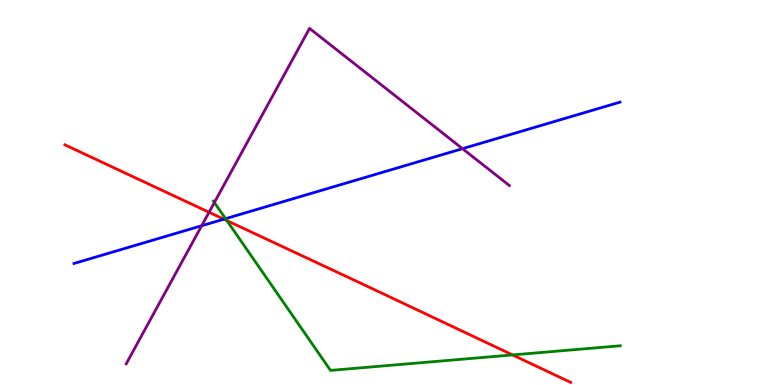[{'lines': ['blue', 'red'], 'intersections': [{'x': 2.89, 'y': 4.31}]}, {'lines': ['green', 'red'], 'intersections': [{'x': 2.93, 'y': 4.27}, {'x': 6.61, 'y': 0.781}]}, {'lines': ['purple', 'red'], 'intersections': [{'x': 2.7, 'y': 4.49}]}, {'lines': ['blue', 'green'], 'intersections': [{'x': 2.91, 'y': 4.32}]}, {'lines': ['blue', 'purple'], 'intersections': [{'x': 2.6, 'y': 4.14}, {'x': 5.97, 'y': 6.14}]}, {'lines': ['green', 'purple'], 'intersections': [{'x': 2.77, 'y': 4.74}]}]